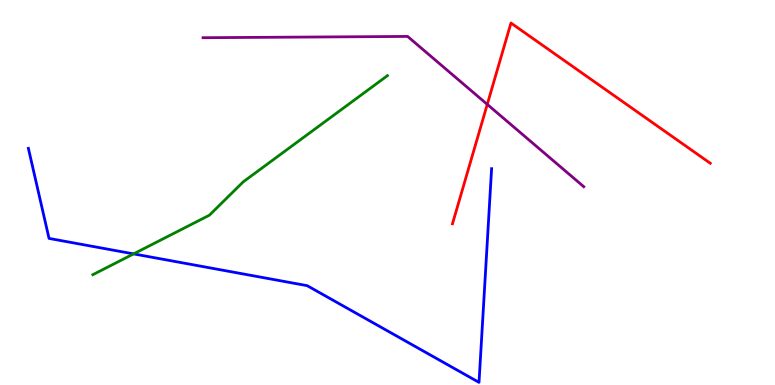[{'lines': ['blue', 'red'], 'intersections': []}, {'lines': ['green', 'red'], 'intersections': []}, {'lines': ['purple', 'red'], 'intersections': [{'x': 6.29, 'y': 7.29}]}, {'lines': ['blue', 'green'], 'intersections': [{'x': 1.72, 'y': 3.41}]}, {'lines': ['blue', 'purple'], 'intersections': []}, {'lines': ['green', 'purple'], 'intersections': []}]